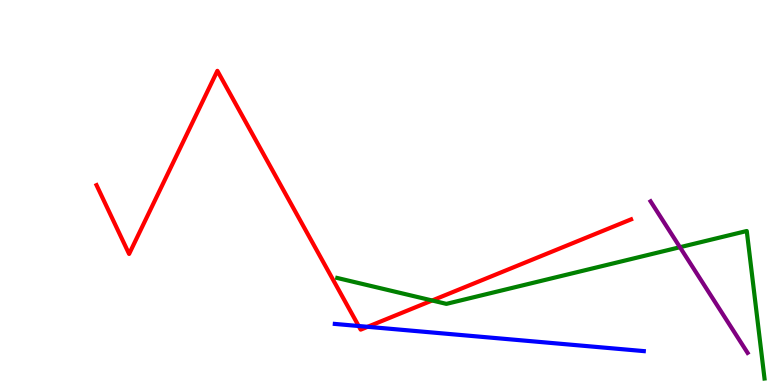[{'lines': ['blue', 'red'], 'intersections': [{'x': 4.63, 'y': 1.53}, {'x': 4.74, 'y': 1.51}]}, {'lines': ['green', 'red'], 'intersections': [{'x': 5.58, 'y': 2.2}]}, {'lines': ['purple', 'red'], 'intersections': []}, {'lines': ['blue', 'green'], 'intersections': []}, {'lines': ['blue', 'purple'], 'intersections': []}, {'lines': ['green', 'purple'], 'intersections': [{'x': 8.77, 'y': 3.58}]}]